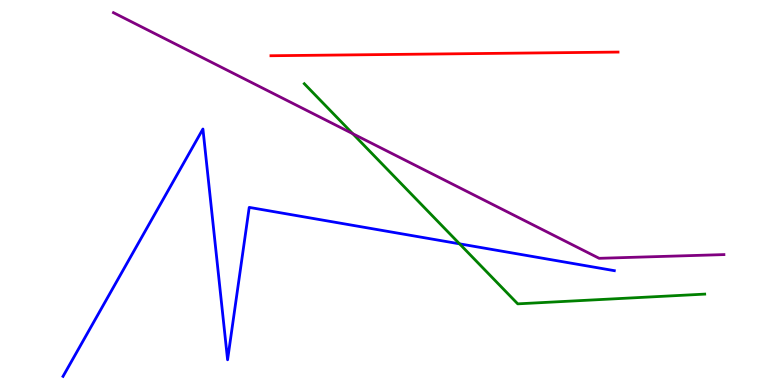[{'lines': ['blue', 'red'], 'intersections': []}, {'lines': ['green', 'red'], 'intersections': []}, {'lines': ['purple', 'red'], 'intersections': []}, {'lines': ['blue', 'green'], 'intersections': [{'x': 5.93, 'y': 3.67}]}, {'lines': ['blue', 'purple'], 'intersections': []}, {'lines': ['green', 'purple'], 'intersections': [{'x': 4.55, 'y': 6.53}]}]